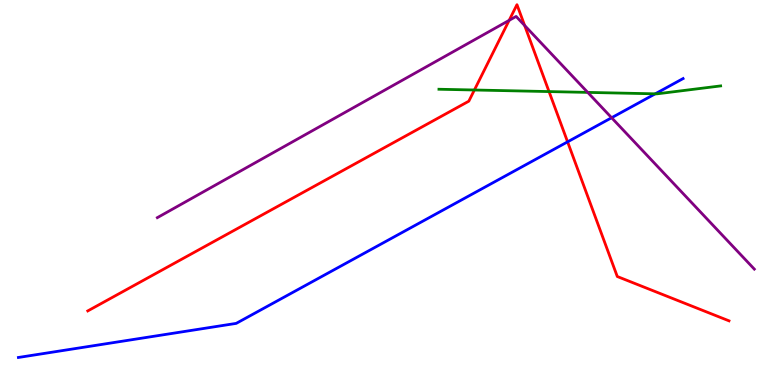[{'lines': ['blue', 'red'], 'intersections': [{'x': 7.32, 'y': 6.32}]}, {'lines': ['green', 'red'], 'intersections': [{'x': 6.12, 'y': 7.66}, {'x': 7.08, 'y': 7.62}]}, {'lines': ['purple', 'red'], 'intersections': [{'x': 6.57, 'y': 9.47}, {'x': 6.77, 'y': 9.34}]}, {'lines': ['blue', 'green'], 'intersections': [{'x': 8.45, 'y': 7.56}]}, {'lines': ['blue', 'purple'], 'intersections': [{'x': 7.89, 'y': 6.94}]}, {'lines': ['green', 'purple'], 'intersections': [{'x': 7.58, 'y': 7.6}]}]